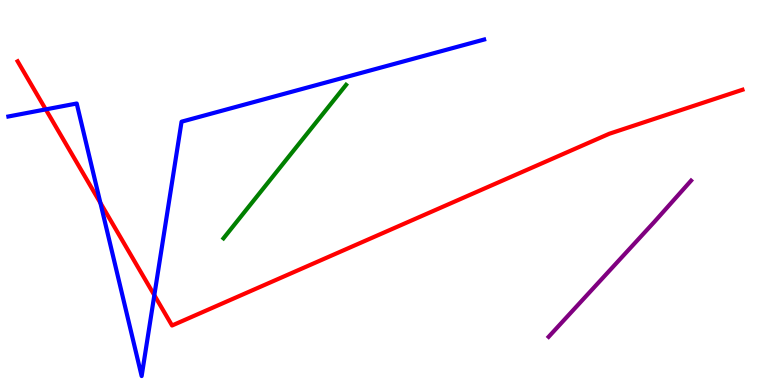[{'lines': ['blue', 'red'], 'intersections': [{'x': 0.59, 'y': 7.16}, {'x': 1.3, 'y': 4.73}, {'x': 1.99, 'y': 2.33}]}, {'lines': ['green', 'red'], 'intersections': []}, {'lines': ['purple', 'red'], 'intersections': []}, {'lines': ['blue', 'green'], 'intersections': []}, {'lines': ['blue', 'purple'], 'intersections': []}, {'lines': ['green', 'purple'], 'intersections': []}]